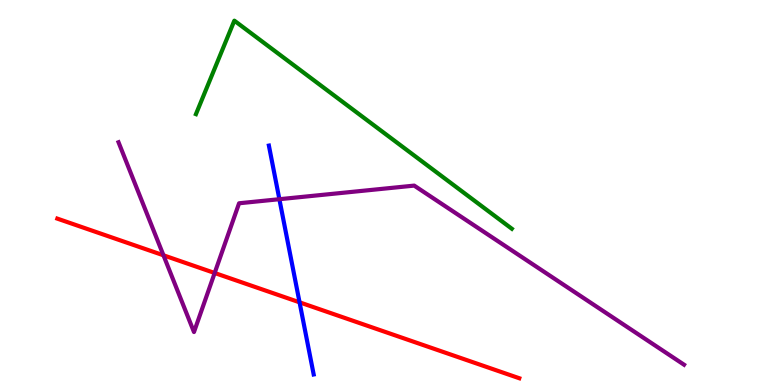[{'lines': ['blue', 'red'], 'intersections': [{'x': 3.87, 'y': 2.15}]}, {'lines': ['green', 'red'], 'intersections': []}, {'lines': ['purple', 'red'], 'intersections': [{'x': 2.11, 'y': 3.37}, {'x': 2.77, 'y': 2.91}]}, {'lines': ['blue', 'green'], 'intersections': []}, {'lines': ['blue', 'purple'], 'intersections': [{'x': 3.6, 'y': 4.83}]}, {'lines': ['green', 'purple'], 'intersections': []}]